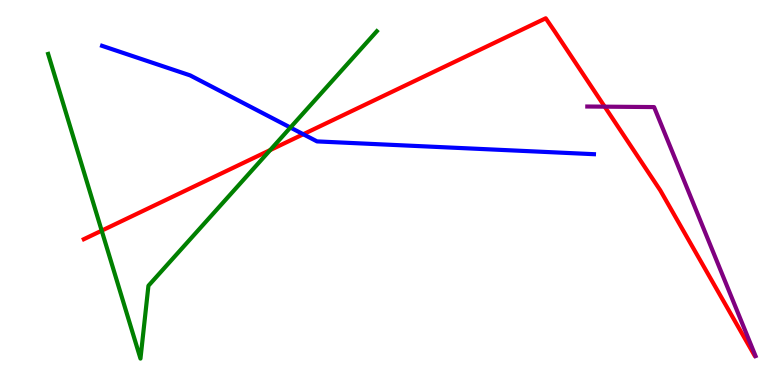[{'lines': ['blue', 'red'], 'intersections': [{'x': 3.91, 'y': 6.51}]}, {'lines': ['green', 'red'], 'intersections': [{'x': 1.31, 'y': 4.01}, {'x': 3.49, 'y': 6.1}]}, {'lines': ['purple', 'red'], 'intersections': [{'x': 7.8, 'y': 7.23}]}, {'lines': ['blue', 'green'], 'intersections': [{'x': 3.75, 'y': 6.69}]}, {'lines': ['blue', 'purple'], 'intersections': []}, {'lines': ['green', 'purple'], 'intersections': []}]